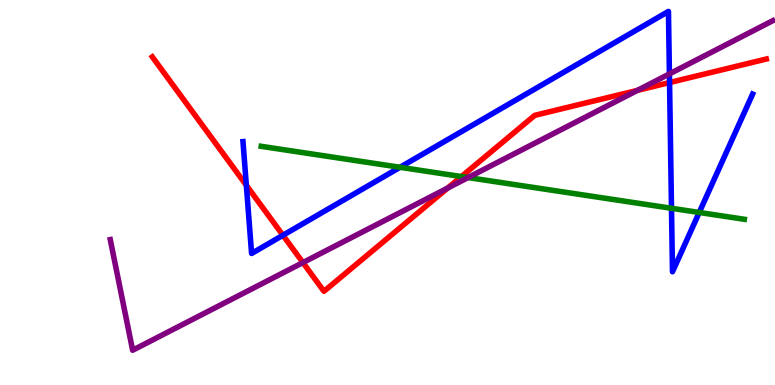[{'lines': ['blue', 'red'], 'intersections': [{'x': 3.18, 'y': 5.19}, {'x': 3.65, 'y': 3.89}, {'x': 8.64, 'y': 7.86}]}, {'lines': ['green', 'red'], 'intersections': [{'x': 5.95, 'y': 5.41}]}, {'lines': ['purple', 'red'], 'intersections': [{'x': 3.91, 'y': 3.18}, {'x': 5.78, 'y': 5.12}, {'x': 8.22, 'y': 7.65}]}, {'lines': ['blue', 'green'], 'intersections': [{'x': 5.16, 'y': 5.65}, {'x': 8.66, 'y': 4.59}, {'x': 9.02, 'y': 4.48}]}, {'lines': ['blue', 'purple'], 'intersections': [{'x': 8.64, 'y': 8.08}]}, {'lines': ['green', 'purple'], 'intersections': [{'x': 6.04, 'y': 5.39}]}]